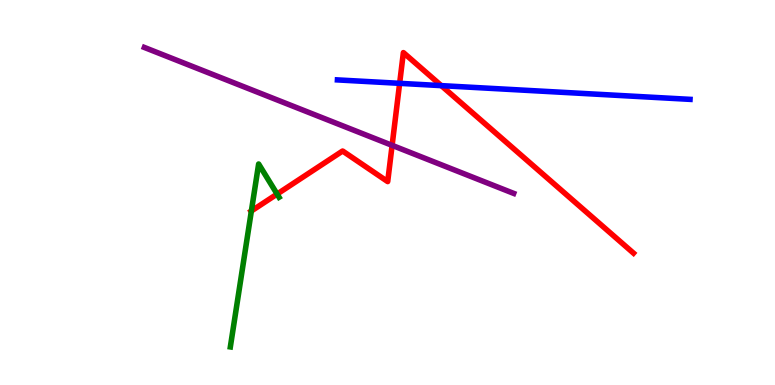[{'lines': ['blue', 'red'], 'intersections': [{'x': 5.16, 'y': 7.84}, {'x': 5.69, 'y': 7.78}]}, {'lines': ['green', 'red'], 'intersections': [{'x': 3.24, 'y': 4.52}, {'x': 3.58, 'y': 4.96}]}, {'lines': ['purple', 'red'], 'intersections': [{'x': 5.06, 'y': 6.22}]}, {'lines': ['blue', 'green'], 'intersections': []}, {'lines': ['blue', 'purple'], 'intersections': []}, {'lines': ['green', 'purple'], 'intersections': []}]